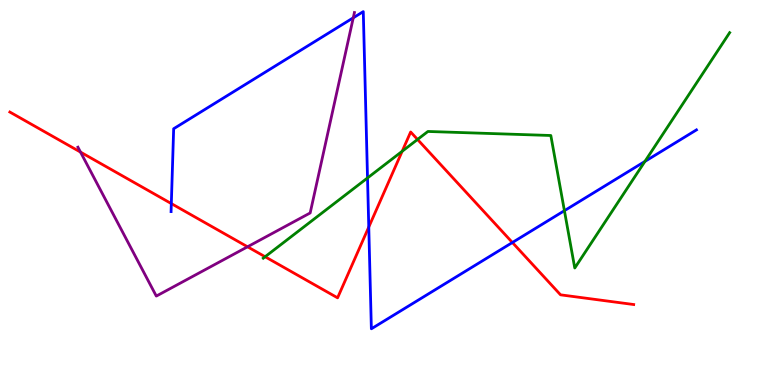[{'lines': ['blue', 'red'], 'intersections': [{'x': 2.21, 'y': 4.71}, {'x': 4.76, 'y': 4.1}, {'x': 6.61, 'y': 3.7}]}, {'lines': ['green', 'red'], 'intersections': [{'x': 3.42, 'y': 3.33}, {'x': 5.19, 'y': 6.07}, {'x': 5.39, 'y': 6.38}]}, {'lines': ['purple', 'red'], 'intersections': [{'x': 1.04, 'y': 6.05}, {'x': 3.19, 'y': 3.59}]}, {'lines': ['blue', 'green'], 'intersections': [{'x': 4.74, 'y': 5.38}, {'x': 7.28, 'y': 4.53}, {'x': 8.32, 'y': 5.81}]}, {'lines': ['blue', 'purple'], 'intersections': [{'x': 4.56, 'y': 9.54}]}, {'lines': ['green', 'purple'], 'intersections': []}]